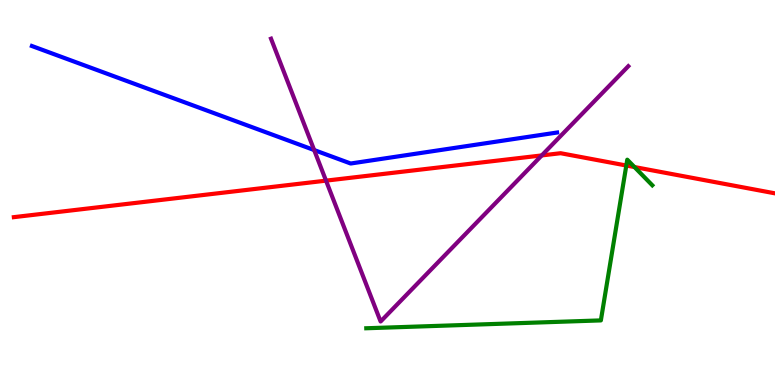[{'lines': ['blue', 'red'], 'intersections': []}, {'lines': ['green', 'red'], 'intersections': [{'x': 8.08, 'y': 5.7}, {'x': 8.19, 'y': 5.66}]}, {'lines': ['purple', 'red'], 'intersections': [{'x': 4.21, 'y': 5.31}, {'x': 6.99, 'y': 5.96}]}, {'lines': ['blue', 'green'], 'intersections': []}, {'lines': ['blue', 'purple'], 'intersections': [{'x': 4.05, 'y': 6.1}]}, {'lines': ['green', 'purple'], 'intersections': []}]